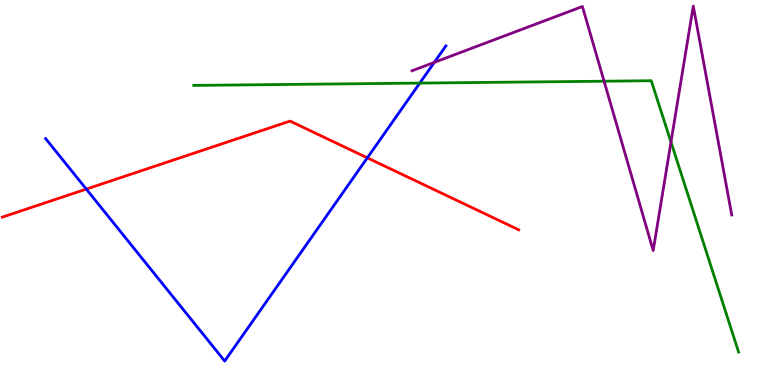[{'lines': ['blue', 'red'], 'intersections': [{'x': 1.11, 'y': 5.09}, {'x': 4.74, 'y': 5.9}]}, {'lines': ['green', 'red'], 'intersections': []}, {'lines': ['purple', 'red'], 'intersections': []}, {'lines': ['blue', 'green'], 'intersections': [{'x': 5.42, 'y': 7.84}]}, {'lines': ['blue', 'purple'], 'intersections': [{'x': 5.6, 'y': 8.38}]}, {'lines': ['green', 'purple'], 'intersections': [{'x': 7.79, 'y': 7.89}, {'x': 8.66, 'y': 6.31}]}]